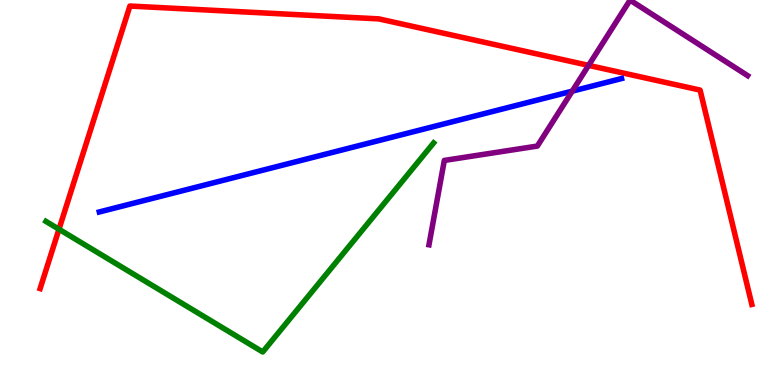[{'lines': ['blue', 'red'], 'intersections': []}, {'lines': ['green', 'red'], 'intersections': [{'x': 0.761, 'y': 4.05}]}, {'lines': ['purple', 'red'], 'intersections': [{'x': 7.59, 'y': 8.3}]}, {'lines': ['blue', 'green'], 'intersections': []}, {'lines': ['blue', 'purple'], 'intersections': [{'x': 7.38, 'y': 7.63}]}, {'lines': ['green', 'purple'], 'intersections': []}]